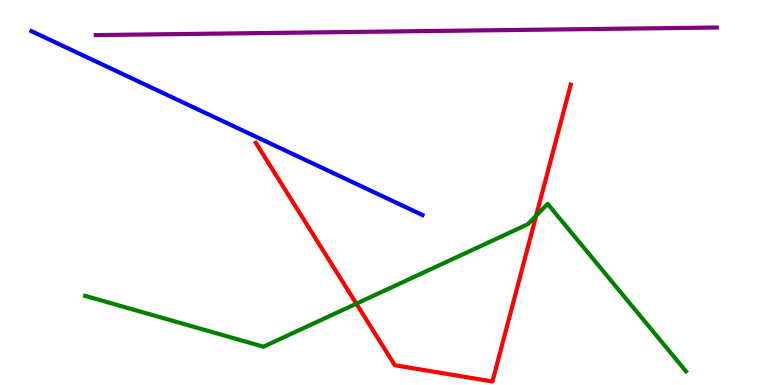[{'lines': ['blue', 'red'], 'intersections': []}, {'lines': ['green', 'red'], 'intersections': [{'x': 4.6, 'y': 2.11}, {'x': 6.92, 'y': 4.4}]}, {'lines': ['purple', 'red'], 'intersections': []}, {'lines': ['blue', 'green'], 'intersections': []}, {'lines': ['blue', 'purple'], 'intersections': []}, {'lines': ['green', 'purple'], 'intersections': []}]